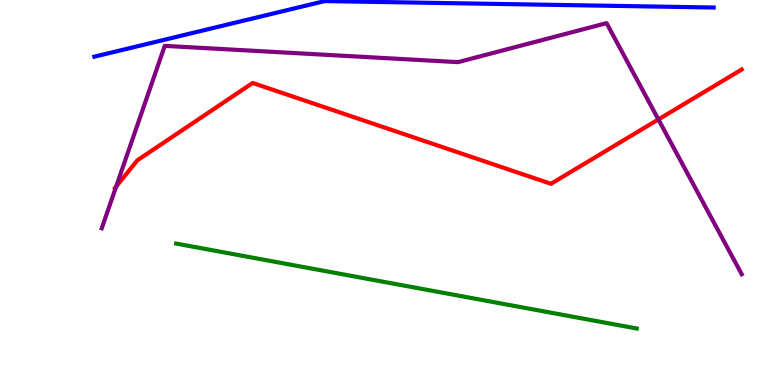[{'lines': ['blue', 'red'], 'intersections': []}, {'lines': ['green', 'red'], 'intersections': []}, {'lines': ['purple', 'red'], 'intersections': [{'x': 1.5, 'y': 5.15}, {'x': 8.5, 'y': 6.9}]}, {'lines': ['blue', 'green'], 'intersections': []}, {'lines': ['blue', 'purple'], 'intersections': []}, {'lines': ['green', 'purple'], 'intersections': []}]